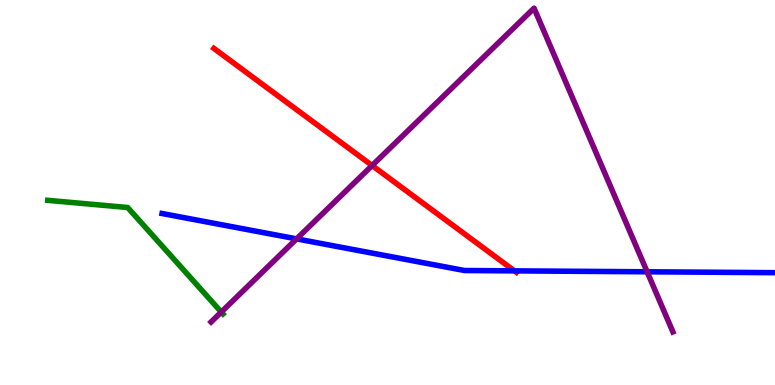[{'lines': ['blue', 'red'], 'intersections': [{'x': 6.64, 'y': 2.96}]}, {'lines': ['green', 'red'], 'intersections': []}, {'lines': ['purple', 'red'], 'intersections': [{'x': 4.8, 'y': 5.7}]}, {'lines': ['blue', 'green'], 'intersections': []}, {'lines': ['blue', 'purple'], 'intersections': [{'x': 3.83, 'y': 3.8}, {'x': 8.35, 'y': 2.94}]}, {'lines': ['green', 'purple'], 'intersections': [{'x': 2.86, 'y': 1.89}]}]